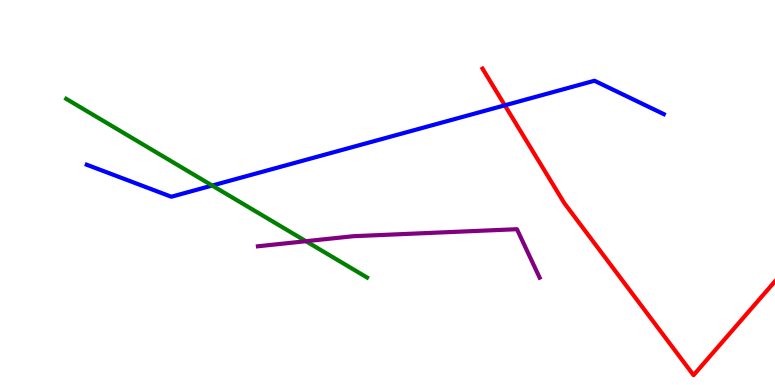[{'lines': ['blue', 'red'], 'intersections': [{'x': 6.51, 'y': 7.26}]}, {'lines': ['green', 'red'], 'intersections': []}, {'lines': ['purple', 'red'], 'intersections': []}, {'lines': ['blue', 'green'], 'intersections': [{'x': 2.74, 'y': 5.18}]}, {'lines': ['blue', 'purple'], 'intersections': []}, {'lines': ['green', 'purple'], 'intersections': [{'x': 3.95, 'y': 3.73}]}]